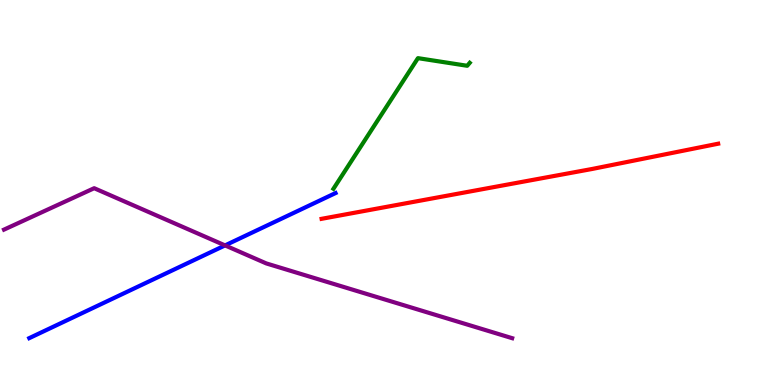[{'lines': ['blue', 'red'], 'intersections': []}, {'lines': ['green', 'red'], 'intersections': []}, {'lines': ['purple', 'red'], 'intersections': []}, {'lines': ['blue', 'green'], 'intersections': []}, {'lines': ['blue', 'purple'], 'intersections': [{'x': 2.9, 'y': 3.63}]}, {'lines': ['green', 'purple'], 'intersections': []}]